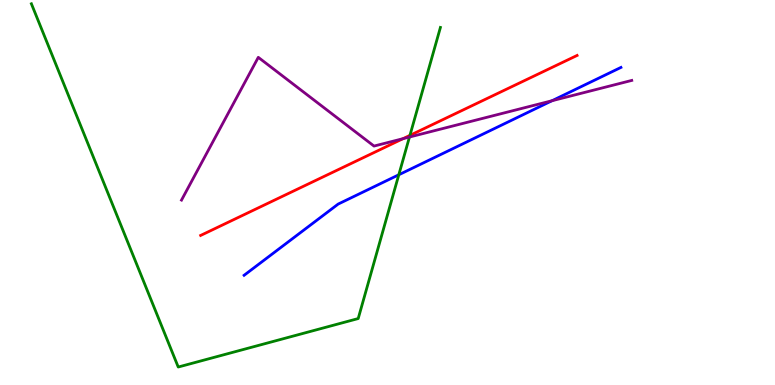[{'lines': ['blue', 'red'], 'intersections': []}, {'lines': ['green', 'red'], 'intersections': [{'x': 5.29, 'y': 6.48}]}, {'lines': ['purple', 'red'], 'intersections': [{'x': 5.2, 'y': 6.4}]}, {'lines': ['blue', 'green'], 'intersections': [{'x': 5.15, 'y': 5.46}]}, {'lines': ['blue', 'purple'], 'intersections': [{'x': 7.12, 'y': 7.38}]}, {'lines': ['green', 'purple'], 'intersections': [{'x': 5.28, 'y': 6.44}]}]